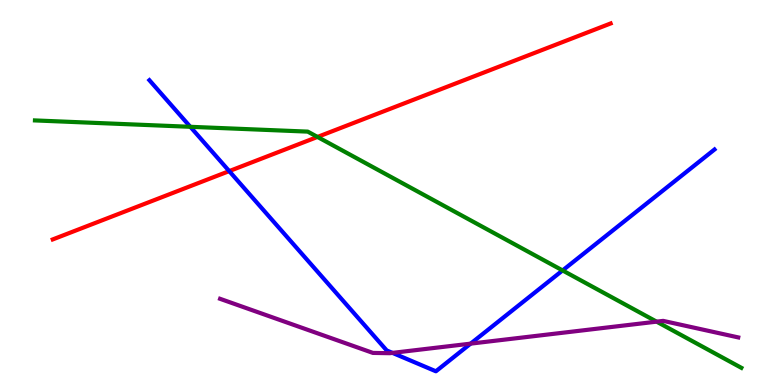[{'lines': ['blue', 'red'], 'intersections': [{'x': 2.96, 'y': 5.56}]}, {'lines': ['green', 'red'], 'intersections': [{'x': 4.1, 'y': 6.44}]}, {'lines': ['purple', 'red'], 'intersections': []}, {'lines': ['blue', 'green'], 'intersections': [{'x': 2.46, 'y': 6.71}, {'x': 7.26, 'y': 2.98}]}, {'lines': ['blue', 'purple'], 'intersections': [{'x': 5.06, 'y': 0.834}, {'x': 6.07, 'y': 1.07}]}, {'lines': ['green', 'purple'], 'intersections': [{'x': 8.47, 'y': 1.65}]}]